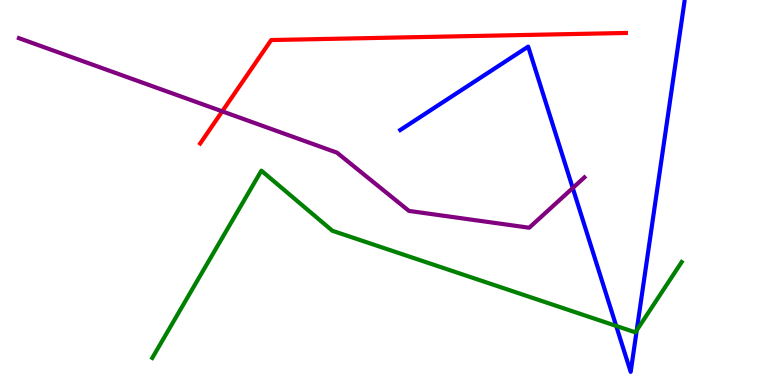[{'lines': ['blue', 'red'], 'intersections': []}, {'lines': ['green', 'red'], 'intersections': []}, {'lines': ['purple', 'red'], 'intersections': [{'x': 2.87, 'y': 7.11}]}, {'lines': ['blue', 'green'], 'intersections': [{'x': 7.95, 'y': 1.53}, {'x': 8.22, 'y': 1.42}]}, {'lines': ['blue', 'purple'], 'intersections': [{'x': 7.39, 'y': 5.12}]}, {'lines': ['green', 'purple'], 'intersections': []}]